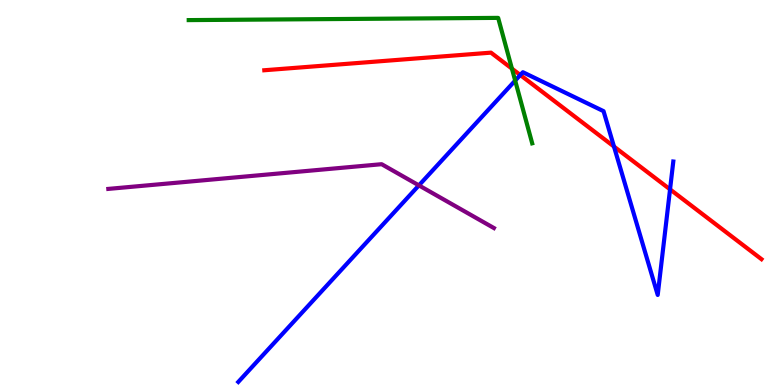[{'lines': ['blue', 'red'], 'intersections': [{'x': 6.71, 'y': 8.05}, {'x': 7.92, 'y': 6.19}, {'x': 8.65, 'y': 5.08}]}, {'lines': ['green', 'red'], 'intersections': [{'x': 6.61, 'y': 8.22}]}, {'lines': ['purple', 'red'], 'intersections': []}, {'lines': ['blue', 'green'], 'intersections': [{'x': 6.65, 'y': 7.91}]}, {'lines': ['blue', 'purple'], 'intersections': [{'x': 5.41, 'y': 5.18}]}, {'lines': ['green', 'purple'], 'intersections': []}]